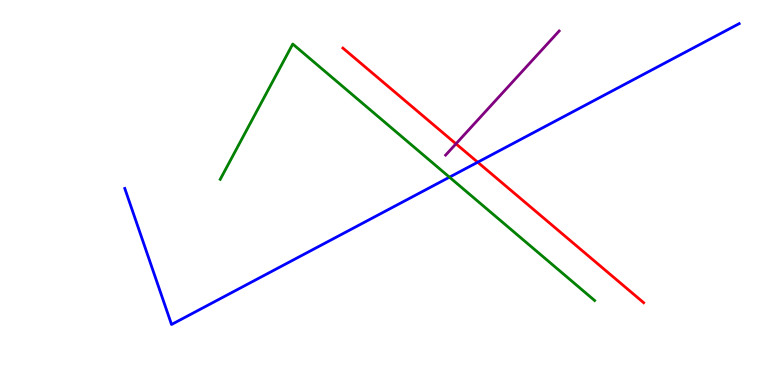[{'lines': ['blue', 'red'], 'intersections': [{'x': 6.16, 'y': 5.79}]}, {'lines': ['green', 'red'], 'intersections': []}, {'lines': ['purple', 'red'], 'intersections': [{'x': 5.88, 'y': 6.26}]}, {'lines': ['blue', 'green'], 'intersections': [{'x': 5.8, 'y': 5.4}]}, {'lines': ['blue', 'purple'], 'intersections': []}, {'lines': ['green', 'purple'], 'intersections': []}]